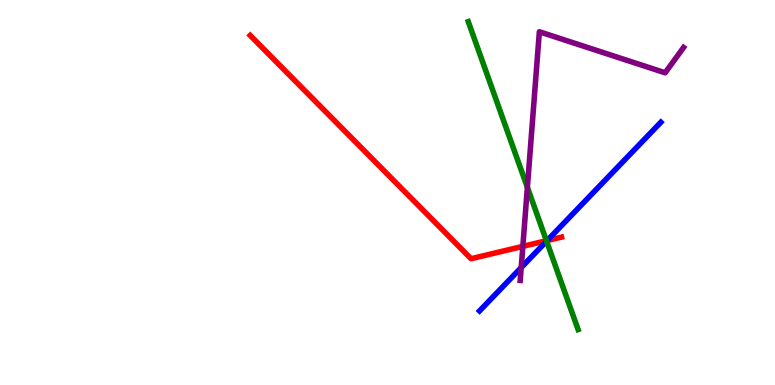[{'lines': ['blue', 'red'], 'intersections': [{'x': 7.06, 'y': 3.75}]}, {'lines': ['green', 'red'], 'intersections': [{'x': 7.05, 'y': 3.75}]}, {'lines': ['purple', 'red'], 'intersections': [{'x': 6.75, 'y': 3.6}]}, {'lines': ['blue', 'green'], 'intersections': [{'x': 7.05, 'y': 3.74}]}, {'lines': ['blue', 'purple'], 'intersections': [{'x': 6.73, 'y': 3.05}]}, {'lines': ['green', 'purple'], 'intersections': [{'x': 6.8, 'y': 5.13}]}]